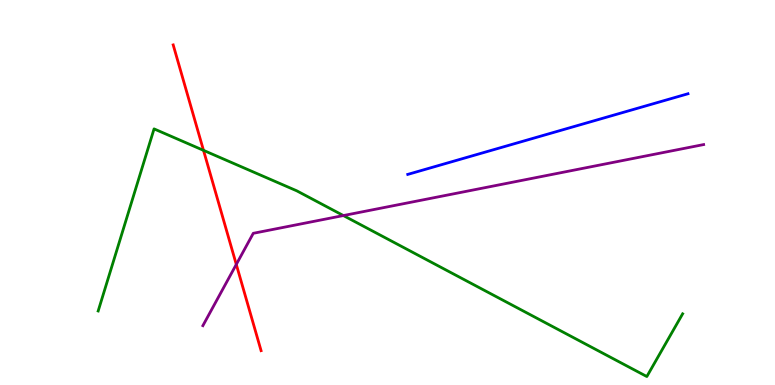[{'lines': ['blue', 'red'], 'intersections': []}, {'lines': ['green', 'red'], 'intersections': [{'x': 2.63, 'y': 6.09}]}, {'lines': ['purple', 'red'], 'intersections': [{'x': 3.05, 'y': 3.13}]}, {'lines': ['blue', 'green'], 'intersections': []}, {'lines': ['blue', 'purple'], 'intersections': []}, {'lines': ['green', 'purple'], 'intersections': [{'x': 4.43, 'y': 4.4}]}]